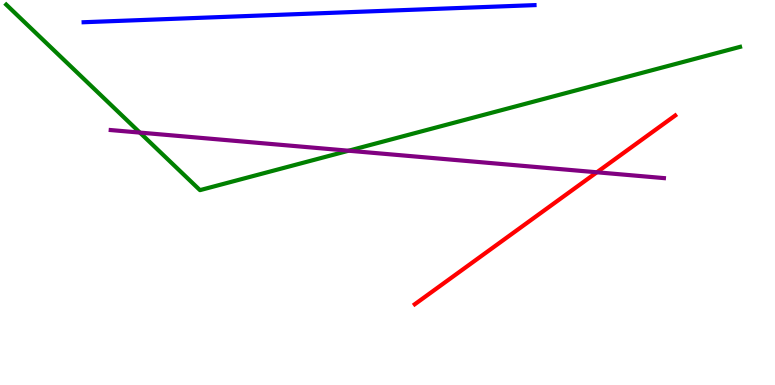[{'lines': ['blue', 'red'], 'intersections': []}, {'lines': ['green', 'red'], 'intersections': []}, {'lines': ['purple', 'red'], 'intersections': [{'x': 7.7, 'y': 5.53}]}, {'lines': ['blue', 'green'], 'intersections': []}, {'lines': ['blue', 'purple'], 'intersections': []}, {'lines': ['green', 'purple'], 'intersections': [{'x': 1.8, 'y': 6.56}, {'x': 4.5, 'y': 6.09}]}]